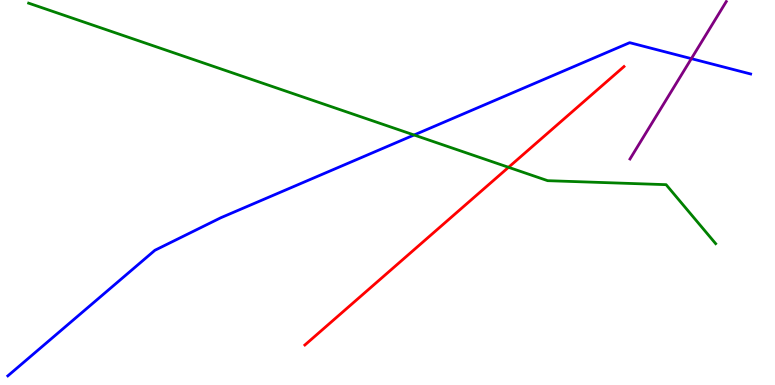[{'lines': ['blue', 'red'], 'intersections': []}, {'lines': ['green', 'red'], 'intersections': [{'x': 6.56, 'y': 5.65}]}, {'lines': ['purple', 'red'], 'intersections': []}, {'lines': ['blue', 'green'], 'intersections': [{'x': 5.34, 'y': 6.49}]}, {'lines': ['blue', 'purple'], 'intersections': [{'x': 8.92, 'y': 8.48}]}, {'lines': ['green', 'purple'], 'intersections': []}]